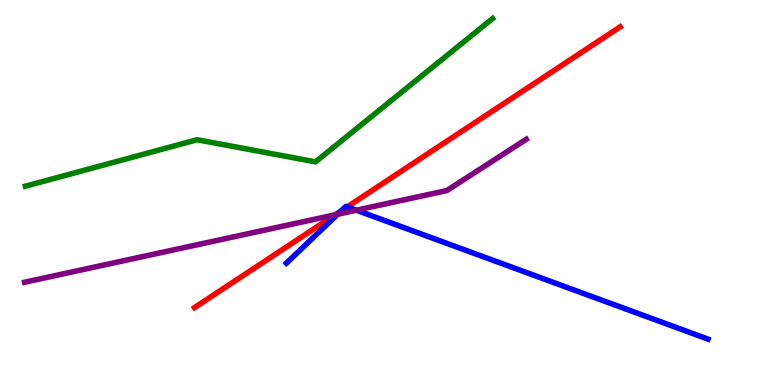[{'lines': ['blue', 'red'], 'intersections': [{'x': 4.4, 'y': 4.52}, {'x': 4.48, 'y': 4.63}]}, {'lines': ['green', 'red'], 'intersections': []}, {'lines': ['purple', 'red'], 'intersections': [{'x': 4.33, 'y': 4.42}]}, {'lines': ['blue', 'green'], 'intersections': []}, {'lines': ['blue', 'purple'], 'intersections': [{'x': 4.36, 'y': 4.43}, {'x': 4.6, 'y': 4.54}]}, {'lines': ['green', 'purple'], 'intersections': []}]